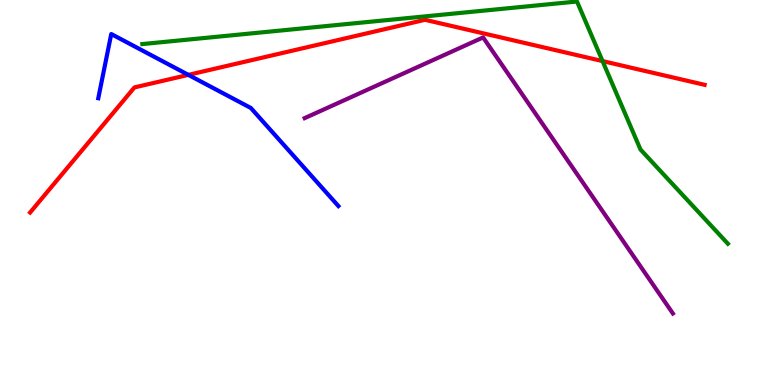[{'lines': ['blue', 'red'], 'intersections': [{'x': 2.43, 'y': 8.06}]}, {'lines': ['green', 'red'], 'intersections': [{'x': 7.77, 'y': 8.41}]}, {'lines': ['purple', 'red'], 'intersections': []}, {'lines': ['blue', 'green'], 'intersections': []}, {'lines': ['blue', 'purple'], 'intersections': []}, {'lines': ['green', 'purple'], 'intersections': []}]